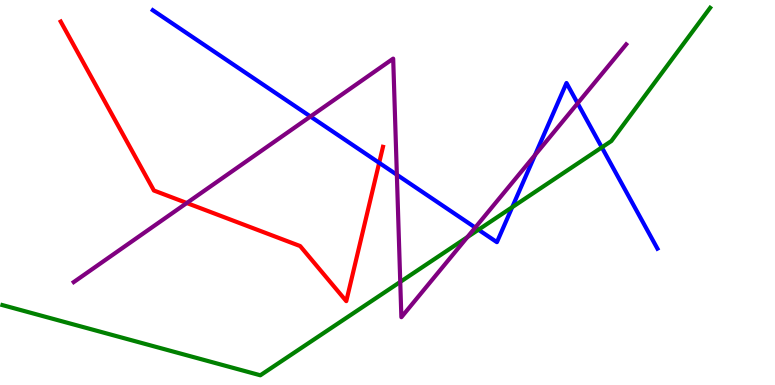[{'lines': ['blue', 'red'], 'intersections': [{'x': 4.89, 'y': 5.77}]}, {'lines': ['green', 'red'], 'intersections': []}, {'lines': ['purple', 'red'], 'intersections': [{'x': 2.41, 'y': 4.73}]}, {'lines': ['blue', 'green'], 'intersections': [{'x': 6.17, 'y': 4.03}, {'x': 6.61, 'y': 4.62}, {'x': 7.77, 'y': 6.17}]}, {'lines': ['blue', 'purple'], 'intersections': [{'x': 4.01, 'y': 6.97}, {'x': 5.12, 'y': 5.46}, {'x': 6.13, 'y': 4.09}, {'x': 6.9, 'y': 5.97}, {'x': 7.45, 'y': 7.32}]}, {'lines': ['green', 'purple'], 'intersections': [{'x': 5.16, 'y': 2.68}, {'x': 6.03, 'y': 3.84}]}]